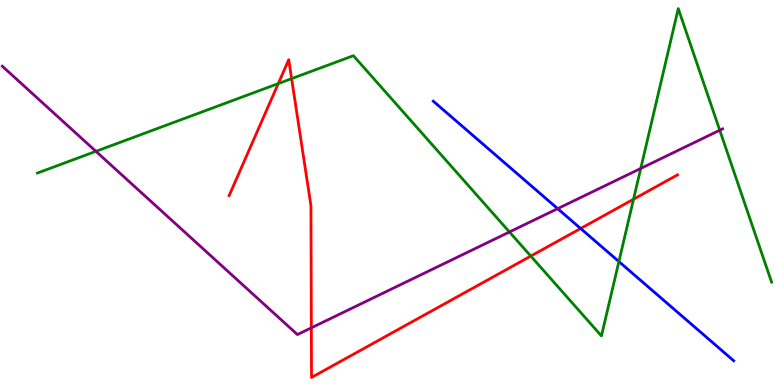[{'lines': ['blue', 'red'], 'intersections': [{'x': 7.49, 'y': 4.06}]}, {'lines': ['green', 'red'], 'intersections': [{'x': 3.59, 'y': 7.83}, {'x': 3.76, 'y': 7.96}, {'x': 6.85, 'y': 3.35}, {'x': 8.17, 'y': 4.83}]}, {'lines': ['purple', 'red'], 'intersections': [{'x': 4.02, 'y': 1.48}]}, {'lines': ['blue', 'green'], 'intersections': [{'x': 7.99, 'y': 3.21}]}, {'lines': ['blue', 'purple'], 'intersections': [{'x': 7.2, 'y': 4.58}]}, {'lines': ['green', 'purple'], 'intersections': [{'x': 1.24, 'y': 6.07}, {'x': 6.57, 'y': 3.97}, {'x': 8.27, 'y': 5.62}, {'x': 9.29, 'y': 6.62}]}]